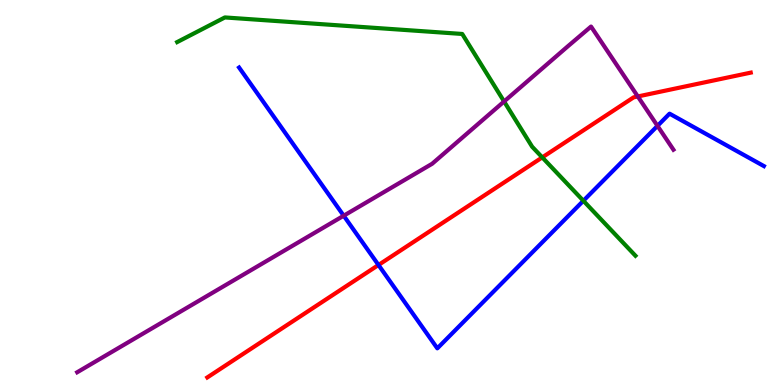[{'lines': ['blue', 'red'], 'intersections': [{'x': 4.88, 'y': 3.12}]}, {'lines': ['green', 'red'], 'intersections': [{'x': 7.0, 'y': 5.91}]}, {'lines': ['purple', 'red'], 'intersections': [{'x': 8.23, 'y': 7.49}]}, {'lines': ['blue', 'green'], 'intersections': [{'x': 7.53, 'y': 4.79}]}, {'lines': ['blue', 'purple'], 'intersections': [{'x': 4.43, 'y': 4.4}, {'x': 8.48, 'y': 6.73}]}, {'lines': ['green', 'purple'], 'intersections': [{'x': 6.5, 'y': 7.36}]}]